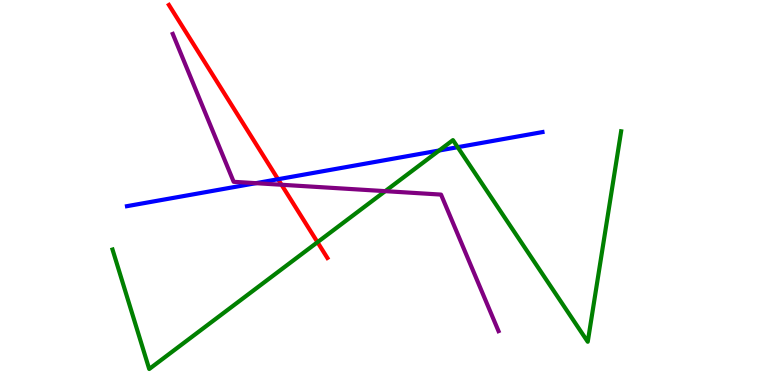[{'lines': ['blue', 'red'], 'intersections': [{'x': 3.59, 'y': 5.34}]}, {'lines': ['green', 'red'], 'intersections': [{'x': 4.1, 'y': 3.71}]}, {'lines': ['purple', 'red'], 'intersections': [{'x': 3.63, 'y': 5.2}]}, {'lines': ['blue', 'green'], 'intersections': [{'x': 5.67, 'y': 6.09}, {'x': 5.91, 'y': 6.18}]}, {'lines': ['blue', 'purple'], 'intersections': [{'x': 3.3, 'y': 5.24}]}, {'lines': ['green', 'purple'], 'intersections': [{'x': 4.97, 'y': 5.04}]}]